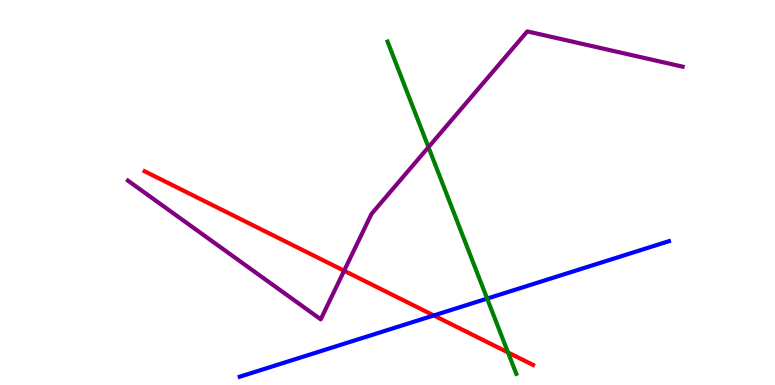[{'lines': ['blue', 'red'], 'intersections': [{'x': 5.6, 'y': 1.81}]}, {'lines': ['green', 'red'], 'intersections': [{'x': 6.55, 'y': 0.845}]}, {'lines': ['purple', 'red'], 'intersections': [{'x': 4.44, 'y': 2.97}]}, {'lines': ['blue', 'green'], 'intersections': [{'x': 6.29, 'y': 2.24}]}, {'lines': ['blue', 'purple'], 'intersections': []}, {'lines': ['green', 'purple'], 'intersections': [{'x': 5.53, 'y': 6.18}]}]